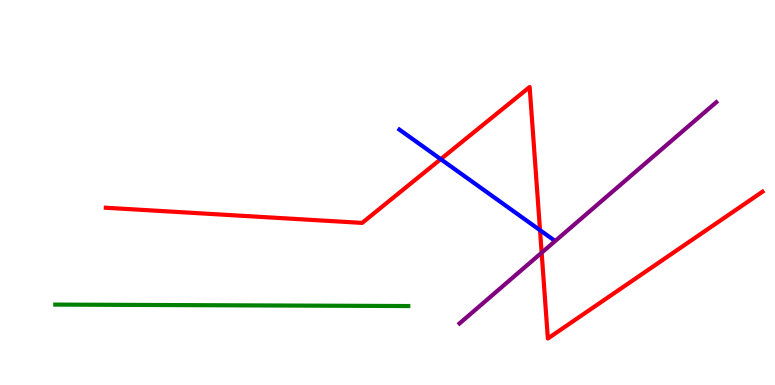[{'lines': ['blue', 'red'], 'intersections': [{'x': 5.69, 'y': 5.87}, {'x': 6.97, 'y': 4.02}]}, {'lines': ['green', 'red'], 'intersections': []}, {'lines': ['purple', 'red'], 'intersections': [{'x': 6.99, 'y': 3.44}]}, {'lines': ['blue', 'green'], 'intersections': []}, {'lines': ['blue', 'purple'], 'intersections': []}, {'lines': ['green', 'purple'], 'intersections': []}]